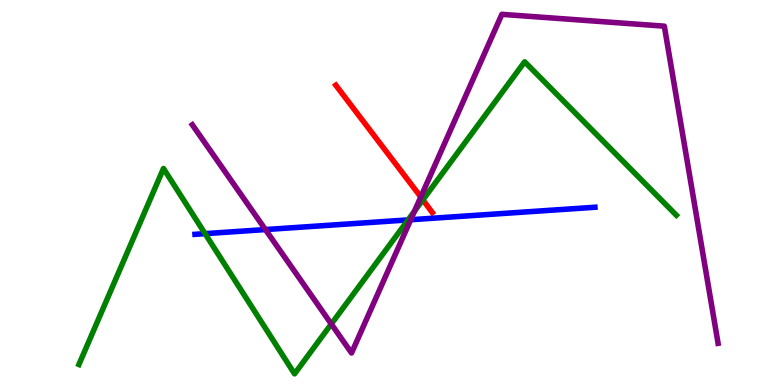[{'lines': ['blue', 'red'], 'intersections': []}, {'lines': ['green', 'red'], 'intersections': [{'x': 5.46, 'y': 4.81}]}, {'lines': ['purple', 'red'], 'intersections': [{'x': 5.43, 'y': 4.88}]}, {'lines': ['blue', 'green'], 'intersections': [{'x': 2.65, 'y': 3.93}, {'x': 5.27, 'y': 4.29}]}, {'lines': ['blue', 'purple'], 'intersections': [{'x': 3.42, 'y': 4.04}, {'x': 5.3, 'y': 4.29}]}, {'lines': ['green', 'purple'], 'intersections': [{'x': 4.27, 'y': 1.58}, {'x': 5.35, 'y': 4.51}]}]